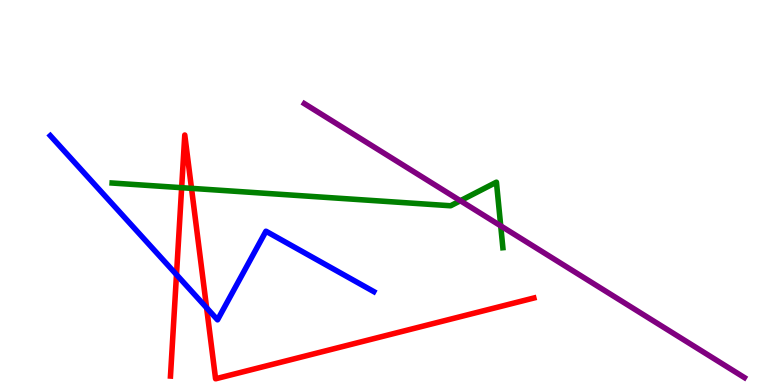[{'lines': ['blue', 'red'], 'intersections': [{'x': 2.28, 'y': 2.87}, {'x': 2.67, 'y': 2.01}]}, {'lines': ['green', 'red'], 'intersections': [{'x': 2.34, 'y': 5.12}, {'x': 2.47, 'y': 5.11}]}, {'lines': ['purple', 'red'], 'intersections': []}, {'lines': ['blue', 'green'], 'intersections': []}, {'lines': ['blue', 'purple'], 'intersections': []}, {'lines': ['green', 'purple'], 'intersections': [{'x': 5.94, 'y': 4.79}, {'x': 6.46, 'y': 4.13}]}]